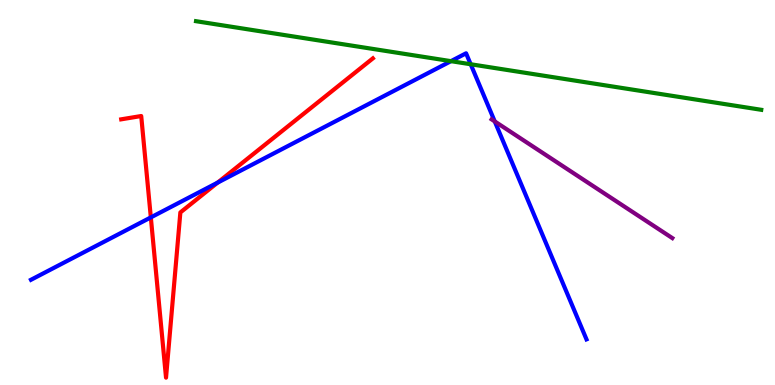[{'lines': ['blue', 'red'], 'intersections': [{'x': 1.95, 'y': 4.35}, {'x': 2.81, 'y': 5.26}]}, {'lines': ['green', 'red'], 'intersections': []}, {'lines': ['purple', 'red'], 'intersections': []}, {'lines': ['blue', 'green'], 'intersections': [{'x': 5.82, 'y': 8.41}, {'x': 6.07, 'y': 8.33}]}, {'lines': ['blue', 'purple'], 'intersections': [{'x': 6.38, 'y': 6.85}]}, {'lines': ['green', 'purple'], 'intersections': []}]